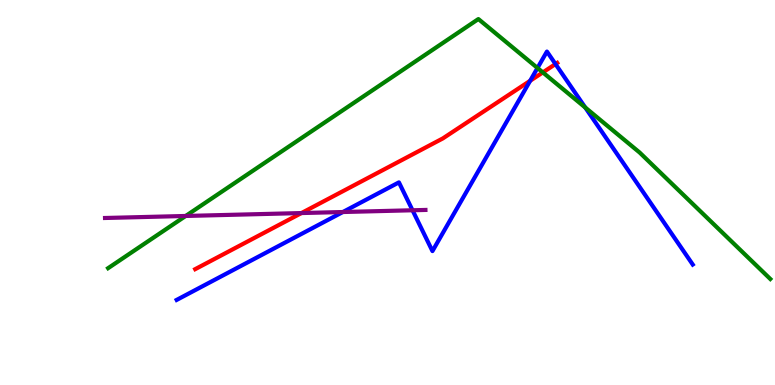[{'lines': ['blue', 'red'], 'intersections': [{'x': 6.84, 'y': 7.9}, {'x': 7.17, 'y': 8.34}]}, {'lines': ['green', 'red'], 'intersections': [{'x': 7.0, 'y': 8.12}]}, {'lines': ['purple', 'red'], 'intersections': [{'x': 3.89, 'y': 4.47}]}, {'lines': ['blue', 'green'], 'intersections': [{'x': 6.94, 'y': 8.23}, {'x': 7.55, 'y': 7.21}]}, {'lines': ['blue', 'purple'], 'intersections': [{'x': 4.42, 'y': 4.49}, {'x': 5.32, 'y': 4.54}]}, {'lines': ['green', 'purple'], 'intersections': [{'x': 2.4, 'y': 4.39}]}]